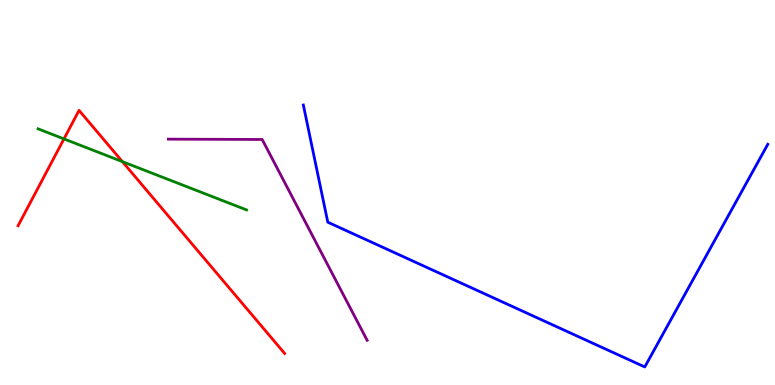[{'lines': ['blue', 'red'], 'intersections': []}, {'lines': ['green', 'red'], 'intersections': [{'x': 0.825, 'y': 6.39}, {'x': 1.58, 'y': 5.8}]}, {'lines': ['purple', 'red'], 'intersections': []}, {'lines': ['blue', 'green'], 'intersections': []}, {'lines': ['blue', 'purple'], 'intersections': []}, {'lines': ['green', 'purple'], 'intersections': []}]